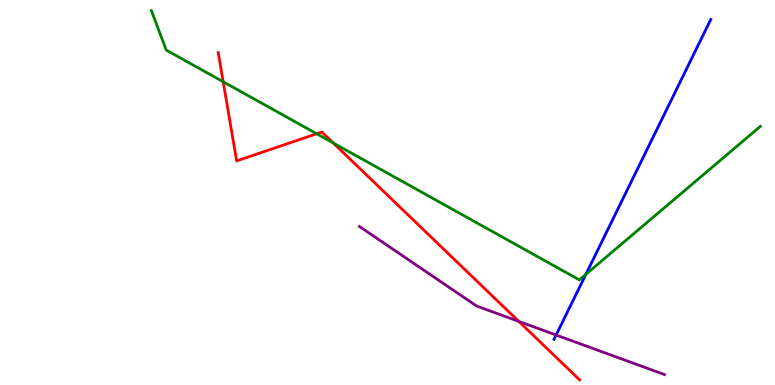[{'lines': ['blue', 'red'], 'intersections': []}, {'lines': ['green', 'red'], 'intersections': [{'x': 2.88, 'y': 7.88}, {'x': 4.09, 'y': 6.53}, {'x': 4.3, 'y': 6.29}]}, {'lines': ['purple', 'red'], 'intersections': [{'x': 6.69, 'y': 1.65}]}, {'lines': ['blue', 'green'], 'intersections': [{'x': 7.56, 'y': 2.88}]}, {'lines': ['blue', 'purple'], 'intersections': [{'x': 7.18, 'y': 1.3}]}, {'lines': ['green', 'purple'], 'intersections': []}]